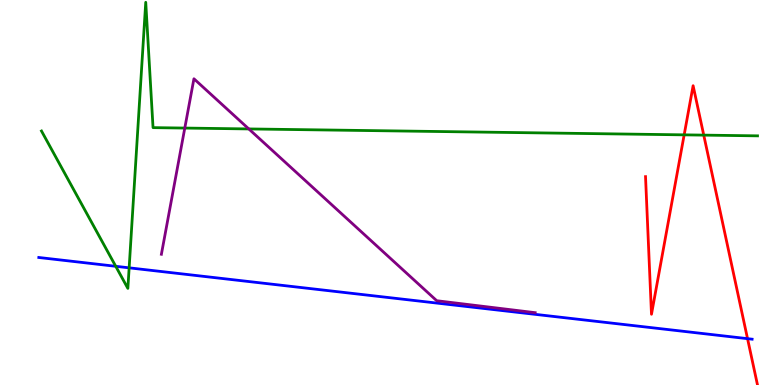[{'lines': ['blue', 'red'], 'intersections': [{'x': 9.65, 'y': 1.2}]}, {'lines': ['green', 'red'], 'intersections': [{'x': 8.83, 'y': 6.5}, {'x': 9.08, 'y': 6.49}]}, {'lines': ['purple', 'red'], 'intersections': []}, {'lines': ['blue', 'green'], 'intersections': [{'x': 1.49, 'y': 3.08}, {'x': 1.67, 'y': 3.04}]}, {'lines': ['blue', 'purple'], 'intersections': []}, {'lines': ['green', 'purple'], 'intersections': [{'x': 2.38, 'y': 6.67}, {'x': 3.21, 'y': 6.65}]}]